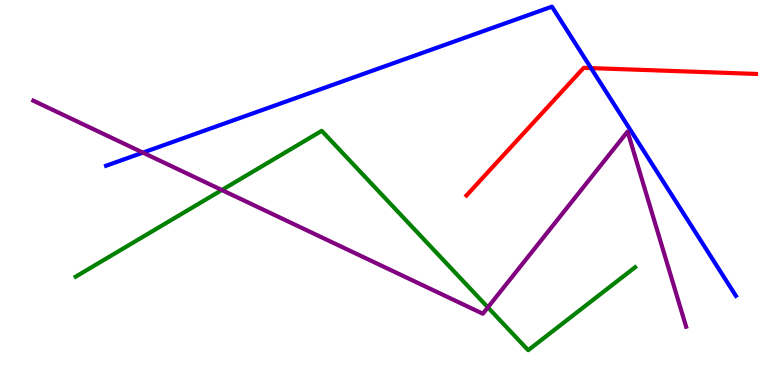[{'lines': ['blue', 'red'], 'intersections': [{'x': 7.63, 'y': 8.23}]}, {'lines': ['green', 'red'], 'intersections': []}, {'lines': ['purple', 'red'], 'intersections': []}, {'lines': ['blue', 'green'], 'intersections': []}, {'lines': ['blue', 'purple'], 'intersections': [{'x': 1.84, 'y': 6.04}]}, {'lines': ['green', 'purple'], 'intersections': [{'x': 2.86, 'y': 5.06}, {'x': 6.3, 'y': 2.02}]}]